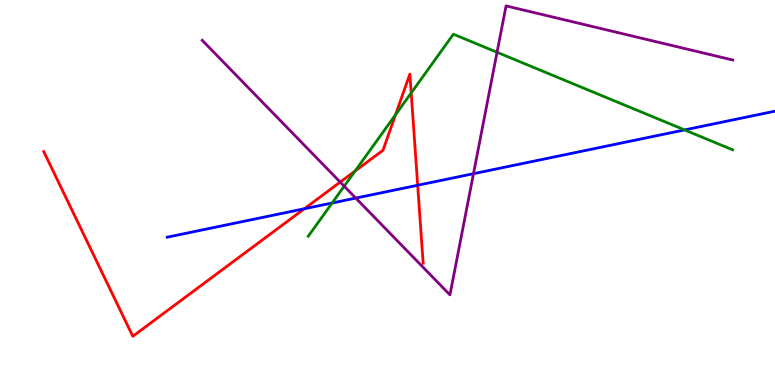[{'lines': ['blue', 'red'], 'intersections': [{'x': 3.93, 'y': 4.58}, {'x': 5.39, 'y': 5.19}]}, {'lines': ['green', 'red'], 'intersections': [{'x': 4.58, 'y': 5.56}, {'x': 5.1, 'y': 7.02}, {'x': 5.31, 'y': 7.59}]}, {'lines': ['purple', 'red'], 'intersections': [{'x': 4.39, 'y': 5.27}]}, {'lines': ['blue', 'green'], 'intersections': [{'x': 4.29, 'y': 4.73}, {'x': 8.83, 'y': 6.63}]}, {'lines': ['blue', 'purple'], 'intersections': [{'x': 4.59, 'y': 4.85}, {'x': 6.11, 'y': 5.49}]}, {'lines': ['green', 'purple'], 'intersections': [{'x': 4.44, 'y': 5.16}, {'x': 6.41, 'y': 8.64}]}]